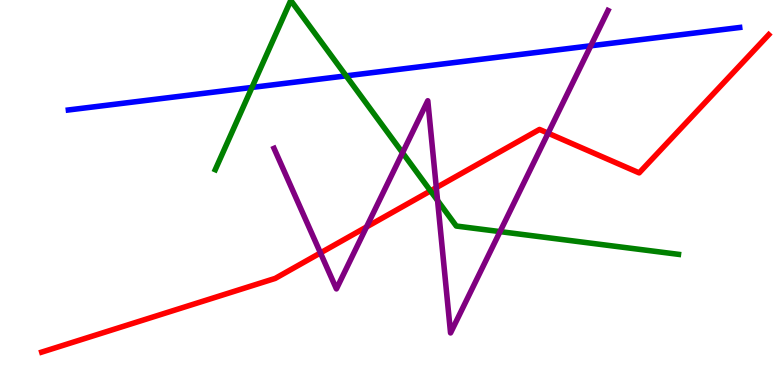[{'lines': ['blue', 'red'], 'intersections': []}, {'lines': ['green', 'red'], 'intersections': [{'x': 5.55, 'y': 5.04}]}, {'lines': ['purple', 'red'], 'intersections': [{'x': 4.13, 'y': 3.43}, {'x': 4.73, 'y': 4.11}, {'x': 5.63, 'y': 5.13}, {'x': 7.07, 'y': 6.54}]}, {'lines': ['blue', 'green'], 'intersections': [{'x': 3.25, 'y': 7.73}, {'x': 4.47, 'y': 8.03}]}, {'lines': ['blue', 'purple'], 'intersections': [{'x': 7.62, 'y': 8.81}]}, {'lines': ['green', 'purple'], 'intersections': [{'x': 5.19, 'y': 6.03}, {'x': 5.65, 'y': 4.79}, {'x': 6.45, 'y': 3.98}]}]